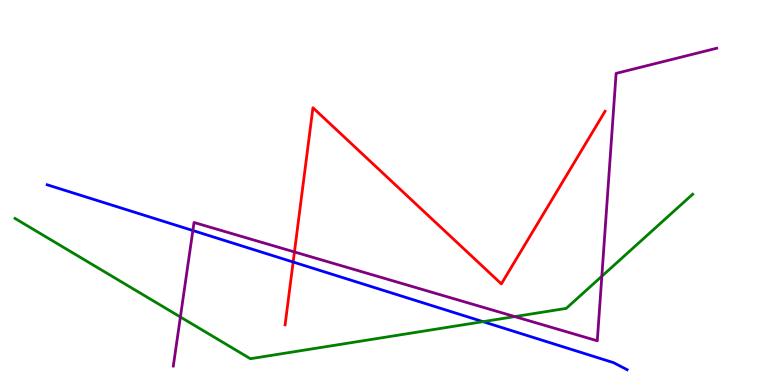[{'lines': ['blue', 'red'], 'intersections': [{'x': 3.78, 'y': 3.19}]}, {'lines': ['green', 'red'], 'intersections': []}, {'lines': ['purple', 'red'], 'intersections': [{'x': 3.8, 'y': 3.46}]}, {'lines': ['blue', 'green'], 'intersections': [{'x': 6.23, 'y': 1.65}]}, {'lines': ['blue', 'purple'], 'intersections': [{'x': 2.49, 'y': 4.01}]}, {'lines': ['green', 'purple'], 'intersections': [{'x': 2.33, 'y': 1.77}, {'x': 6.64, 'y': 1.78}, {'x': 7.77, 'y': 2.82}]}]